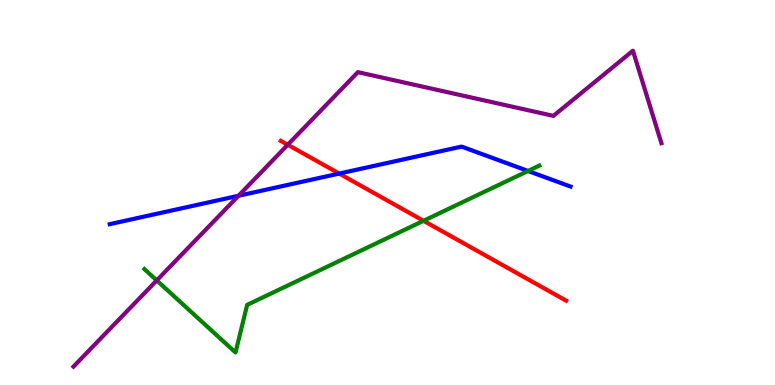[{'lines': ['blue', 'red'], 'intersections': [{'x': 4.38, 'y': 5.49}]}, {'lines': ['green', 'red'], 'intersections': [{'x': 5.46, 'y': 4.27}]}, {'lines': ['purple', 'red'], 'intersections': [{'x': 3.71, 'y': 6.24}]}, {'lines': ['blue', 'green'], 'intersections': [{'x': 6.81, 'y': 5.56}]}, {'lines': ['blue', 'purple'], 'intersections': [{'x': 3.08, 'y': 4.91}]}, {'lines': ['green', 'purple'], 'intersections': [{'x': 2.02, 'y': 2.72}]}]